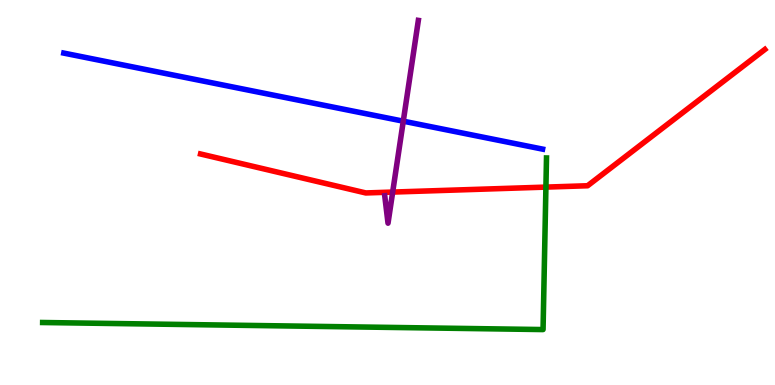[{'lines': ['blue', 'red'], 'intersections': []}, {'lines': ['green', 'red'], 'intersections': [{'x': 7.04, 'y': 5.14}]}, {'lines': ['purple', 'red'], 'intersections': [{'x': 5.07, 'y': 5.01}]}, {'lines': ['blue', 'green'], 'intersections': []}, {'lines': ['blue', 'purple'], 'intersections': [{'x': 5.2, 'y': 6.85}]}, {'lines': ['green', 'purple'], 'intersections': []}]